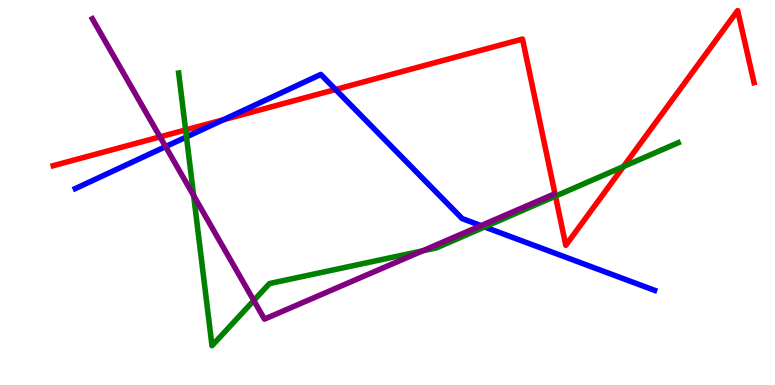[{'lines': ['blue', 'red'], 'intersections': [{'x': 2.88, 'y': 6.89}, {'x': 4.33, 'y': 7.68}]}, {'lines': ['green', 'red'], 'intersections': [{'x': 2.4, 'y': 6.62}, {'x': 7.17, 'y': 4.91}, {'x': 8.04, 'y': 5.67}]}, {'lines': ['purple', 'red'], 'intersections': [{'x': 2.06, 'y': 6.44}]}, {'lines': ['blue', 'green'], 'intersections': [{'x': 2.41, 'y': 6.44}, {'x': 6.25, 'y': 4.11}]}, {'lines': ['blue', 'purple'], 'intersections': [{'x': 2.14, 'y': 6.19}, {'x': 6.21, 'y': 4.14}]}, {'lines': ['green', 'purple'], 'intersections': [{'x': 2.5, 'y': 4.92}, {'x': 3.27, 'y': 2.19}, {'x': 5.45, 'y': 3.48}]}]